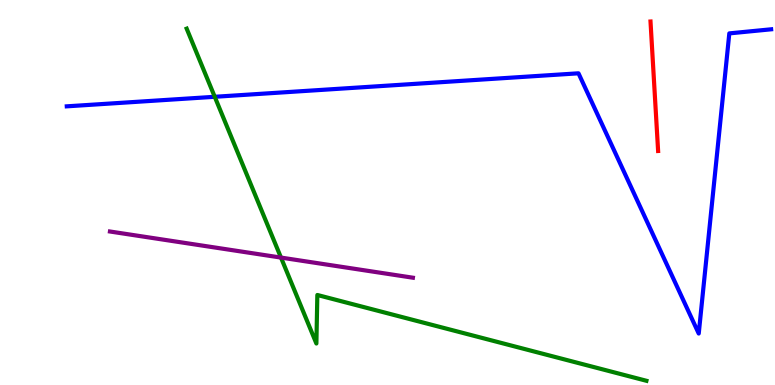[{'lines': ['blue', 'red'], 'intersections': []}, {'lines': ['green', 'red'], 'intersections': []}, {'lines': ['purple', 'red'], 'intersections': []}, {'lines': ['blue', 'green'], 'intersections': [{'x': 2.77, 'y': 7.49}]}, {'lines': ['blue', 'purple'], 'intersections': []}, {'lines': ['green', 'purple'], 'intersections': [{'x': 3.63, 'y': 3.31}]}]